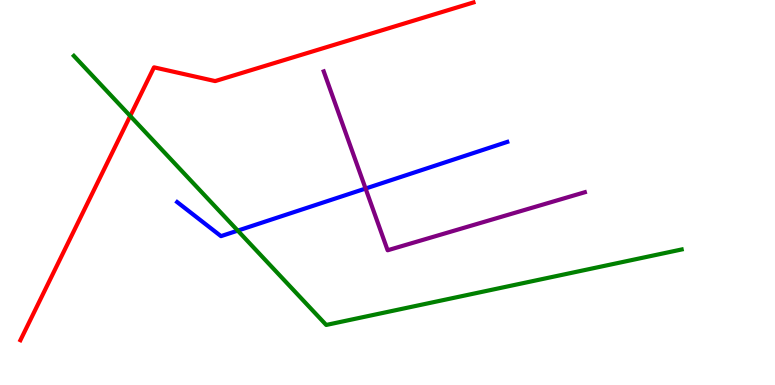[{'lines': ['blue', 'red'], 'intersections': []}, {'lines': ['green', 'red'], 'intersections': [{'x': 1.68, 'y': 6.99}]}, {'lines': ['purple', 'red'], 'intersections': []}, {'lines': ['blue', 'green'], 'intersections': [{'x': 3.07, 'y': 4.01}]}, {'lines': ['blue', 'purple'], 'intersections': [{'x': 4.72, 'y': 5.1}]}, {'lines': ['green', 'purple'], 'intersections': []}]